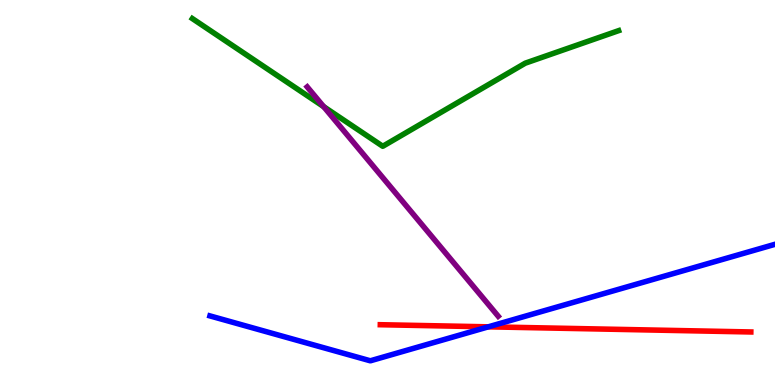[{'lines': ['blue', 'red'], 'intersections': [{'x': 6.3, 'y': 1.51}]}, {'lines': ['green', 'red'], 'intersections': []}, {'lines': ['purple', 'red'], 'intersections': []}, {'lines': ['blue', 'green'], 'intersections': []}, {'lines': ['blue', 'purple'], 'intersections': []}, {'lines': ['green', 'purple'], 'intersections': [{'x': 4.18, 'y': 7.23}]}]